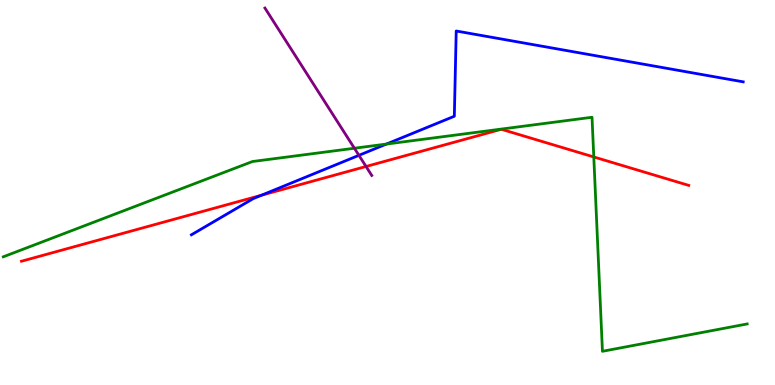[{'lines': ['blue', 'red'], 'intersections': [{'x': 3.37, 'y': 4.93}]}, {'lines': ['green', 'red'], 'intersections': [{'x': 7.66, 'y': 5.92}]}, {'lines': ['purple', 'red'], 'intersections': [{'x': 4.72, 'y': 5.68}]}, {'lines': ['blue', 'green'], 'intersections': [{'x': 4.99, 'y': 6.26}]}, {'lines': ['blue', 'purple'], 'intersections': [{'x': 4.63, 'y': 5.97}]}, {'lines': ['green', 'purple'], 'intersections': [{'x': 4.57, 'y': 6.15}]}]